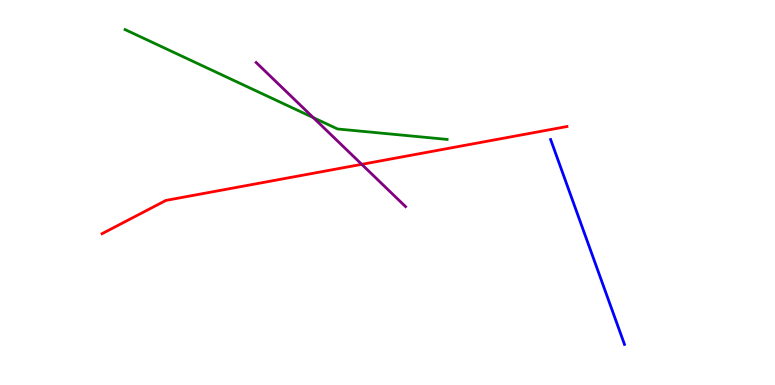[{'lines': ['blue', 'red'], 'intersections': []}, {'lines': ['green', 'red'], 'intersections': []}, {'lines': ['purple', 'red'], 'intersections': [{'x': 4.67, 'y': 5.73}]}, {'lines': ['blue', 'green'], 'intersections': []}, {'lines': ['blue', 'purple'], 'intersections': []}, {'lines': ['green', 'purple'], 'intersections': [{'x': 4.04, 'y': 6.94}]}]